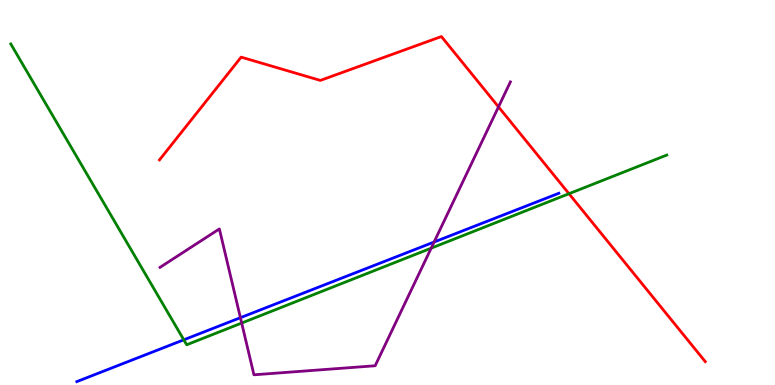[{'lines': ['blue', 'red'], 'intersections': []}, {'lines': ['green', 'red'], 'intersections': [{'x': 7.34, 'y': 4.97}]}, {'lines': ['purple', 'red'], 'intersections': [{'x': 6.43, 'y': 7.22}]}, {'lines': ['blue', 'green'], 'intersections': [{'x': 2.37, 'y': 1.17}]}, {'lines': ['blue', 'purple'], 'intersections': [{'x': 3.1, 'y': 1.75}, {'x': 5.6, 'y': 3.71}]}, {'lines': ['green', 'purple'], 'intersections': [{'x': 3.12, 'y': 1.61}, {'x': 5.56, 'y': 3.55}]}]